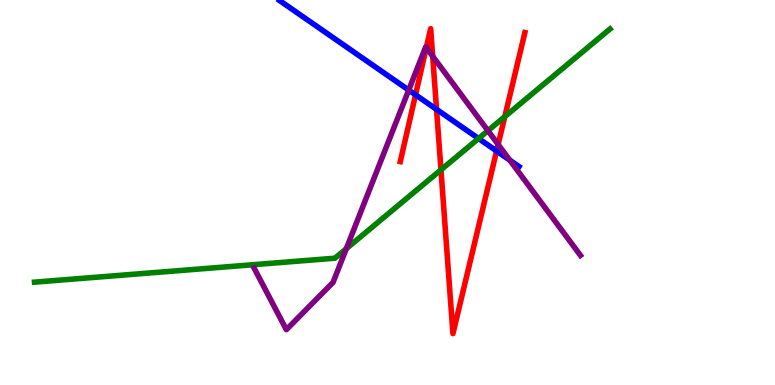[{'lines': ['blue', 'red'], 'intersections': [{'x': 5.36, 'y': 7.54}, {'x': 5.63, 'y': 7.16}, {'x': 6.41, 'y': 6.08}]}, {'lines': ['green', 'red'], 'intersections': [{'x': 5.69, 'y': 5.59}, {'x': 6.51, 'y': 6.97}]}, {'lines': ['purple', 'red'], 'intersections': [{'x': 5.5, 'y': 8.76}, {'x': 5.58, 'y': 8.54}, {'x': 6.43, 'y': 6.25}]}, {'lines': ['blue', 'green'], 'intersections': [{'x': 6.17, 'y': 6.4}]}, {'lines': ['blue', 'purple'], 'intersections': [{'x': 5.27, 'y': 7.66}, {'x': 6.58, 'y': 5.84}]}, {'lines': ['green', 'purple'], 'intersections': [{'x': 4.47, 'y': 3.54}, {'x': 6.3, 'y': 6.61}]}]